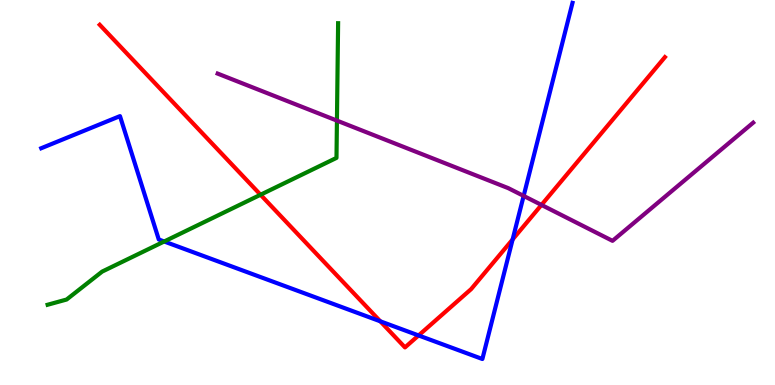[{'lines': ['blue', 'red'], 'intersections': [{'x': 4.91, 'y': 1.65}, {'x': 5.4, 'y': 1.29}, {'x': 6.61, 'y': 3.78}]}, {'lines': ['green', 'red'], 'intersections': [{'x': 3.36, 'y': 4.94}]}, {'lines': ['purple', 'red'], 'intersections': [{'x': 6.99, 'y': 4.68}]}, {'lines': ['blue', 'green'], 'intersections': [{'x': 2.12, 'y': 3.73}]}, {'lines': ['blue', 'purple'], 'intersections': [{'x': 6.76, 'y': 4.91}]}, {'lines': ['green', 'purple'], 'intersections': [{'x': 4.35, 'y': 6.87}]}]